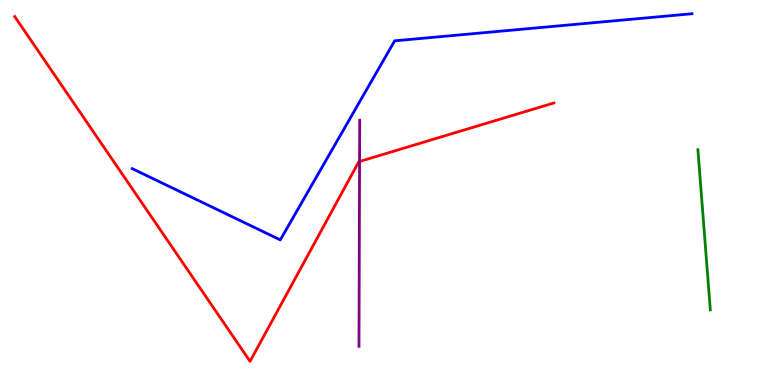[{'lines': ['blue', 'red'], 'intersections': []}, {'lines': ['green', 'red'], 'intersections': []}, {'lines': ['purple', 'red'], 'intersections': [{'x': 4.64, 'y': 5.81}]}, {'lines': ['blue', 'green'], 'intersections': []}, {'lines': ['blue', 'purple'], 'intersections': []}, {'lines': ['green', 'purple'], 'intersections': []}]